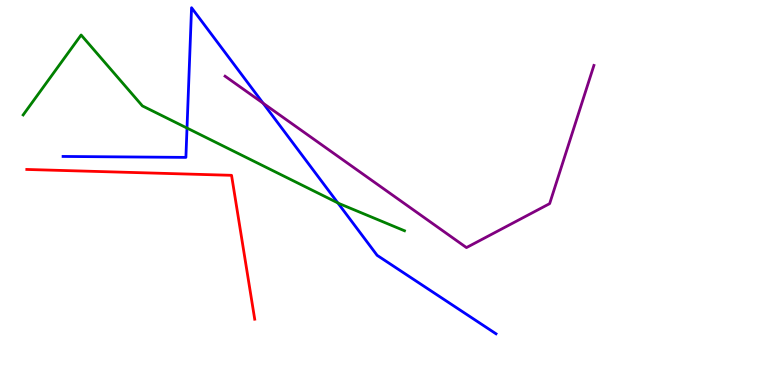[{'lines': ['blue', 'red'], 'intersections': []}, {'lines': ['green', 'red'], 'intersections': []}, {'lines': ['purple', 'red'], 'intersections': []}, {'lines': ['blue', 'green'], 'intersections': [{'x': 2.41, 'y': 6.67}, {'x': 4.36, 'y': 4.73}]}, {'lines': ['blue', 'purple'], 'intersections': [{'x': 3.39, 'y': 7.32}]}, {'lines': ['green', 'purple'], 'intersections': []}]